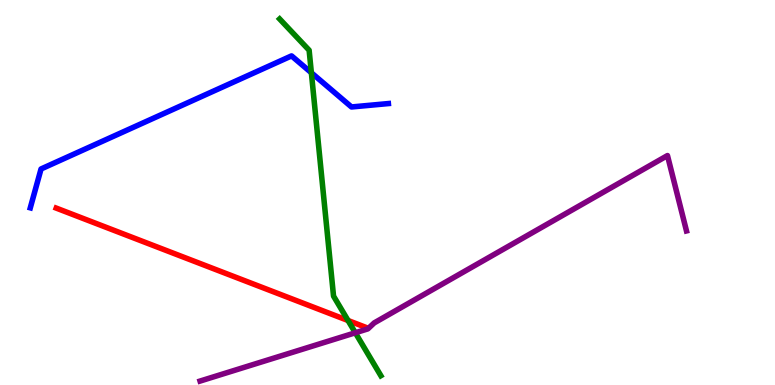[{'lines': ['blue', 'red'], 'intersections': []}, {'lines': ['green', 'red'], 'intersections': [{'x': 4.49, 'y': 1.68}]}, {'lines': ['purple', 'red'], 'intersections': []}, {'lines': ['blue', 'green'], 'intersections': [{'x': 4.02, 'y': 8.11}]}, {'lines': ['blue', 'purple'], 'intersections': []}, {'lines': ['green', 'purple'], 'intersections': [{'x': 4.59, 'y': 1.36}]}]